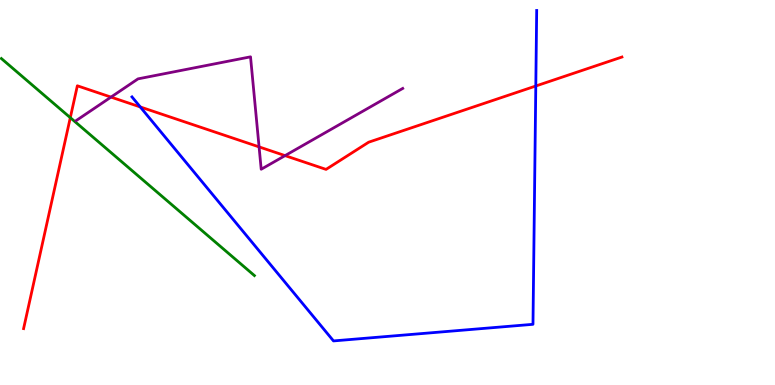[{'lines': ['blue', 'red'], 'intersections': [{'x': 1.81, 'y': 7.22}, {'x': 6.91, 'y': 7.77}]}, {'lines': ['green', 'red'], 'intersections': [{'x': 0.907, 'y': 6.94}]}, {'lines': ['purple', 'red'], 'intersections': [{'x': 1.43, 'y': 7.48}, {'x': 3.34, 'y': 6.18}, {'x': 3.68, 'y': 5.96}]}, {'lines': ['blue', 'green'], 'intersections': []}, {'lines': ['blue', 'purple'], 'intersections': []}, {'lines': ['green', 'purple'], 'intersections': []}]